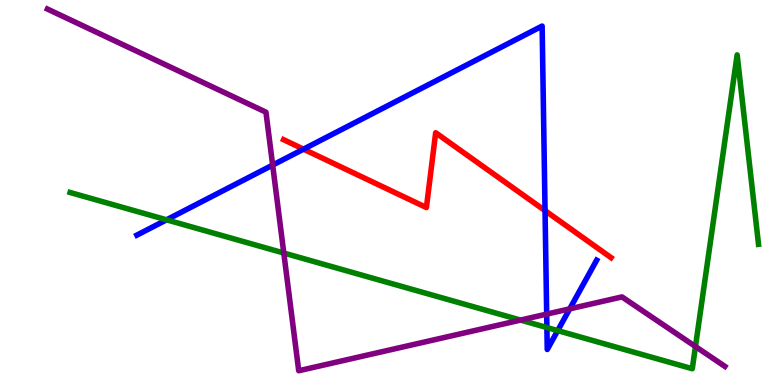[{'lines': ['blue', 'red'], 'intersections': [{'x': 3.92, 'y': 6.13}, {'x': 7.03, 'y': 4.53}]}, {'lines': ['green', 'red'], 'intersections': []}, {'lines': ['purple', 'red'], 'intersections': []}, {'lines': ['blue', 'green'], 'intersections': [{'x': 2.15, 'y': 4.29}, {'x': 7.06, 'y': 1.49}, {'x': 7.2, 'y': 1.41}]}, {'lines': ['blue', 'purple'], 'intersections': [{'x': 3.52, 'y': 5.71}, {'x': 7.05, 'y': 1.84}, {'x': 7.35, 'y': 1.98}]}, {'lines': ['green', 'purple'], 'intersections': [{'x': 3.66, 'y': 3.43}, {'x': 6.72, 'y': 1.69}, {'x': 8.97, 'y': 1.0}]}]